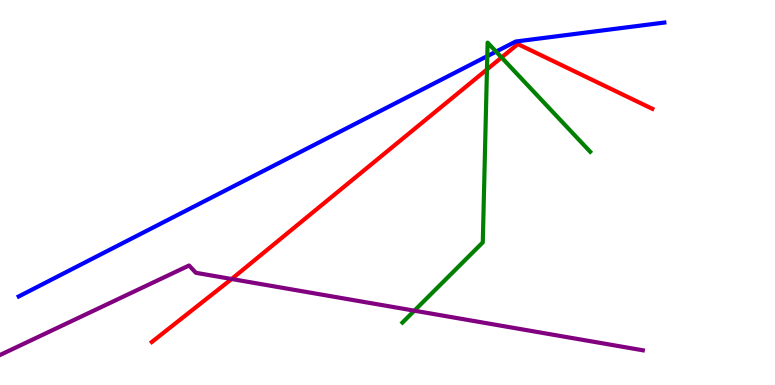[{'lines': ['blue', 'red'], 'intersections': []}, {'lines': ['green', 'red'], 'intersections': [{'x': 6.28, 'y': 8.2}, {'x': 6.47, 'y': 8.51}]}, {'lines': ['purple', 'red'], 'intersections': [{'x': 2.99, 'y': 2.75}]}, {'lines': ['blue', 'green'], 'intersections': [{'x': 6.29, 'y': 8.54}, {'x': 6.4, 'y': 8.66}]}, {'lines': ['blue', 'purple'], 'intersections': []}, {'lines': ['green', 'purple'], 'intersections': [{'x': 5.35, 'y': 1.93}]}]